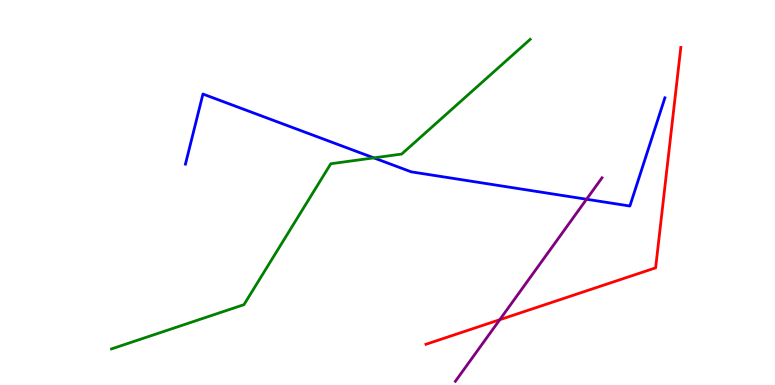[{'lines': ['blue', 'red'], 'intersections': []}, {'lines': ['green', 'red'], 'intersections': []}, {'lines': ['purple', 'red'], 'intersections': [{'x': 6.45, 'y': 1.7}]}, {'lines': ['blue', 'green'], 'intersections': [{'x': 4.82, 'y': 5.9}]}, {'lines': ['blue', 'purple'], 'intersections': [{'x': 7.57, 'y': 4.82}]}, {'lines': ['green', 'purple'], 'intersections': []}]